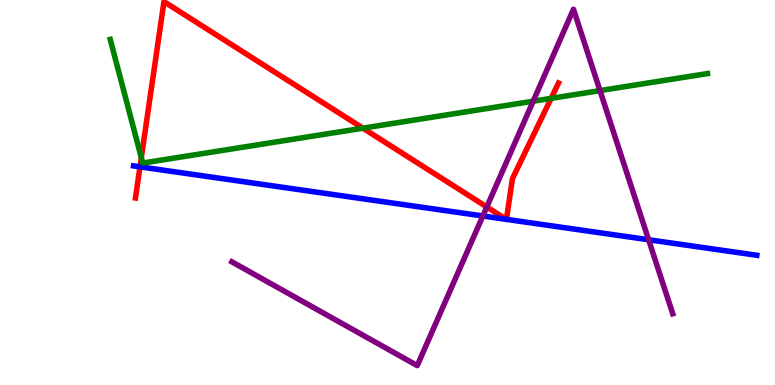[{'lines': ['blue', 'red'], 'intersections': [{'x': 1.81, 'y': 5.67}, {'x': 6.53, 'y': 4.3}, {'x': 6.53, 'y': 4.3}]}, {'lines': ['green', 'red'], 'intersections': [{'x': 1.82, 'y': 5.91}, {'x': 4.68, 'y': 6.67}, {'x': 7.11, 'y': 7.45}]}, {'lines': ['purple', 'red'], 'intersections': [{'x': 6.28, 'y': 4.62}]}, {'lines': ['blue', 'green'], 'intersections': []}, {'lines': ['blue', 'purple'], 'intersections': [{'x': 6.23, 'y': 4.39}, {'x': 8.37, 'y': 3.77}]}, {'lines': ['green', 'purple'], 'intersections': [{'x': 6.88, 'y': 7.37}, {'x': 7.74, 'y': 7.65}]}]